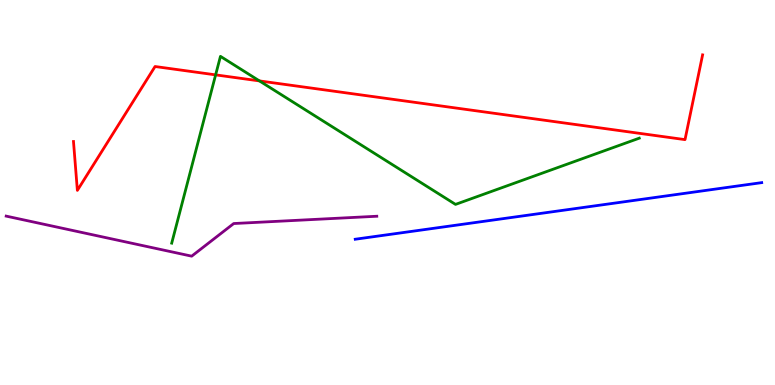[{'lines': ['blue', 'red'], 'intersections': []}, {'lines': ['green', 'red'], 'intersections': [{'x': 2.78, 'y': 8.06}, {'x': 3.35, 'y': 7.9}]}, {'lines': ['purple', 'red'], 'intersections': []}, {'lines': ['blue', 'green'], 'intersections': []}, {'lines': ['blue', 'purple'], 'intersections': []}, {'lines': ['green', 'purple'], 'intersections': []}]